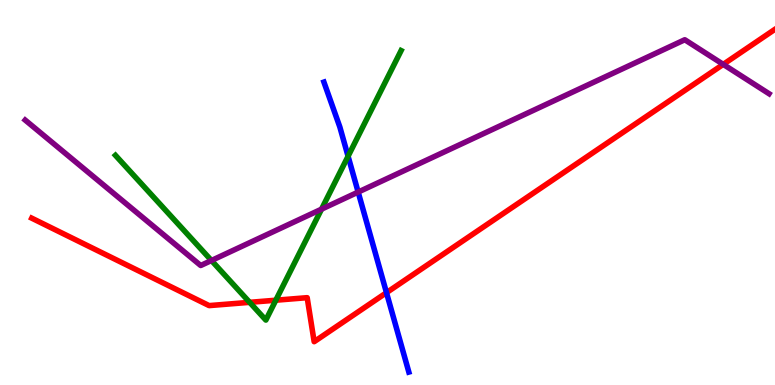[{'lines': ['blue', 'red'], 'intersections': [{'x': 4.99, 'y': 2.4}]}, {'lines': ['green', 'red'], 'intersections': [{'x': 3.22, 'y': 2.15}, {'x': 3.56, 'y': 2.2}]}, {'lines': ['purple', 'red'], 'intersections': [{'x': 9.33, 'y': 8.33}]}, {'lines': ['blue', 'green'], 'intersections': [{'x': 4.49, 'y': 5.94}]}, {'lines': ['blue', 'purple'], 'intersections': [{'x': 4.62, 'y': 5.01}]}, {'lines': ['green', 'purple'], 'intersections': [{'x': 2.73, 'y': 3.23}, {'x': 4.15, 'y': 4.57}]}]